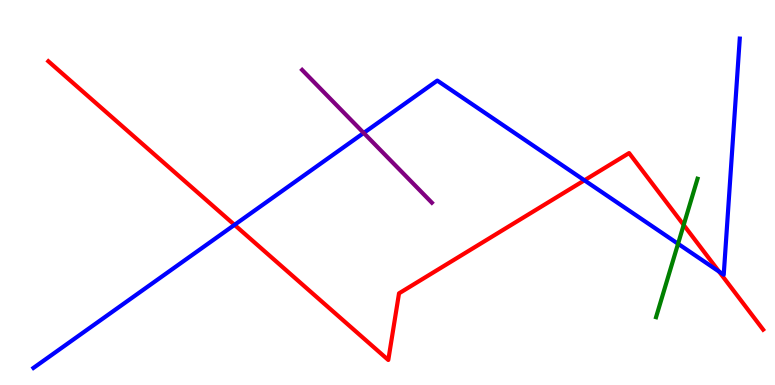[{'lines': ['blue', 'red'], 'intersections': [{'x': 3.03, 'y': 4.16}, {'x': 7.54, 'y': 5.32}, {'x': 9.28, 'y': 2.95}]}, {'lines': ['green', 'red'], 'intersections': [{'x': 8.82, 'y': 4.16}]}, {'lines': ['purple', 'red'], 'intersections': []}, {'lines': ['blue', 'green'], 'intersections': [{'x': 8.75, 'y': 3.67}]}, {'lines': ['blue', 'purple'], 'intersections': [{'x': 4.69, 'y': 6.55}]}, {'lines': ['green', 'purple'], 'intersections': []}]